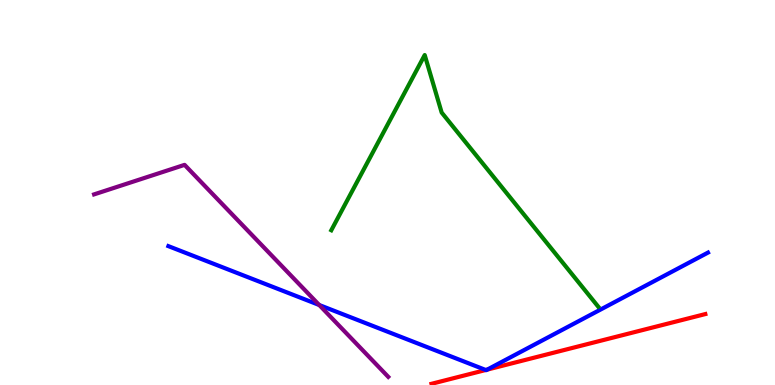[{'lines': ['blue', 'red'], 'intersections': [{'x': 6.27, 'y': 0.39}, {'x': 6.29, 'y': 0.399}]}, {'lines': ['green', 'red'], 'intersections': []}, {'lines': ['purple', 'red'], 'intersections': []}, {'lines': ['blue', 'green'], 'intersections': []}, {'lines': ['blue', 'purple'], 'intersections': [{'x': 4.12, 'y': 2.08}]}, {'lines': ['green', 'purple'], 'intersections': []}]